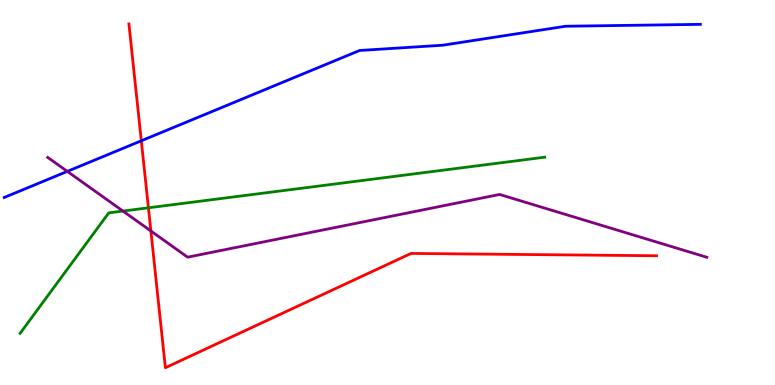[{'lines': ['blue', 'red'], 'intersections': [{'x': 1.82, 'y': 6.34}]}, {'lines': ['green', 'red'], 'intersections': [{'x': 1.92, 'y': 4.6}]}, {'lines': ['purple', 'red'], 'intersections': [{'x': 1.95, 'y': 4.0}]}, {'lines': ['blue', 'green'], 'intersections': []}, {'lines': ['blue', 'purple'], 'intersections': [{'x': 0.869, 'y': 5.55}]}, {'lines': ['green', 'purple'], 'intersections': [{'x': 1.59, 'y': 4.52}]}]